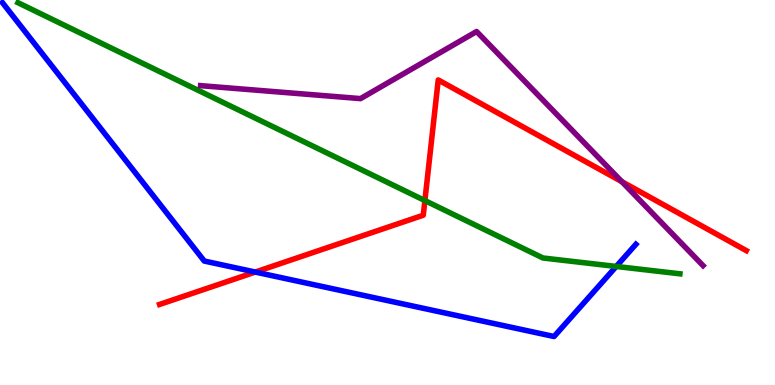[{'lines': ['blue', 'red'], 'intersections': [{'x': 3.29, 'y': 2.93}]}, {'lines': ['green', 'red'], 'intersections': [{'x': 5.48, 'y': 4.79}]}, {'lines': ['purple', 'red'], 'intersections': [{'x': 8.02, 'y': 5.28}]}, {'lines': ['blue', 'green'], 'intersections': [{'x': 7.95, 'y': 3.08}]}, {'lines': ['blue', 'purple'], 'intersections': []}, {'lines': ['green', 'purple'], 'intersections': []}]